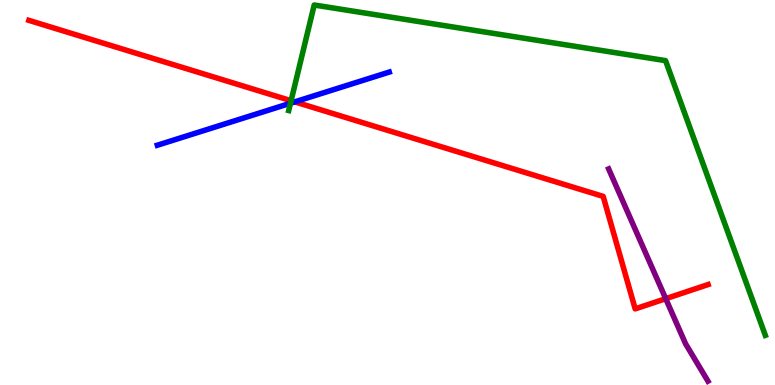[{'lines': ['blue', 'red'], 'intersections': [{'x': 3.8, 'y': 7.35}]}, {'lines': ['green', 'red'], 'intersections': [{'x': 3.76, 'y': 7.38}]}, {'lines': ['purple', 'red'], 'intersections': [{'x': 8.59, 'y': 2.24}]}, {'lines': ['blue', 'green'], 'intersections': [{'x': 3.75, 'y': 7.32}]}, {'lines': ['blue', 'purple'], 'intersections': []}, {'lines': ['green', 'purple'], 'intersections': []}]